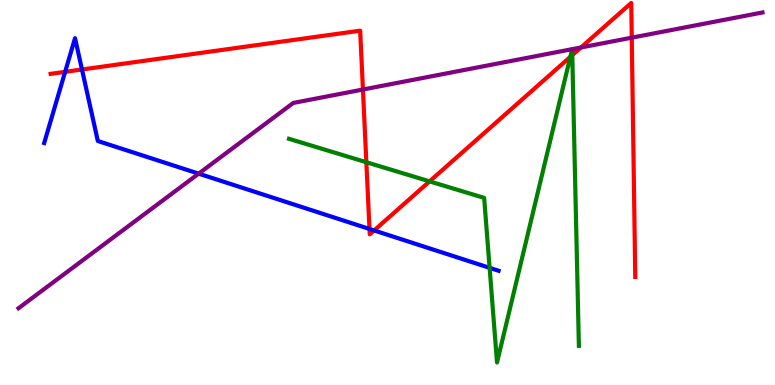[{'lines': ['blue', 'red'], 'intersections': [{'x': 0.84, 'y': 8.13}, {'x': 1.06, 'y': 8.2}, {'x': 4.77, 'y': 4.05}, {'x': 4.83, 'y': 4.01}]}, {'lines': ['green', 'red'], 'intersections': [{'x': 4.73, 'y': 5.79}, {'x': 5.54, 'y': 5.29}, {'x': 7.36, 'y': 8.52}, {'x': 7.38, 'y': 8.57}]}, {'lines': ['purple', 'red'], 'intersections': [{'x': 4.68, 'y': 7.67}, {'x': 7.5, 'y': 8.77}, {'x': 8.15, 'y': 9.02}]}, {'lines': ['blue', 'green'], 'intersections': [{'x': 6.32, 'y': 3.04}]}, {'lines': ['blue', 'purple'], 'intersections': [{'x': 2.56, 'y': 5.49}]}, {'lines': ['green', 'purple'], 'intersections': []}]